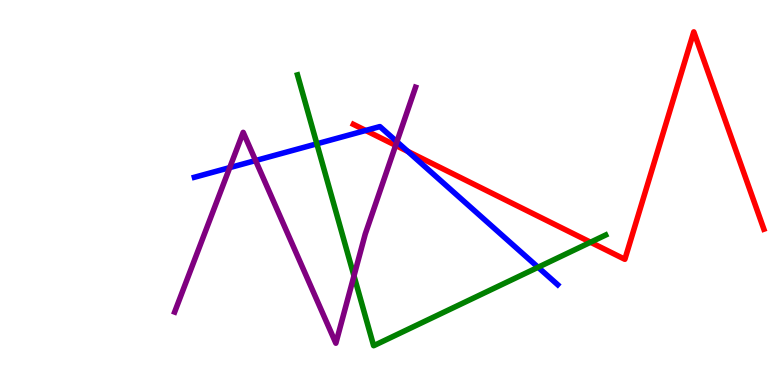[{'lines': ['blue', 'red'], 'intersections': [{'x': 4.72, 'y': 6.61}, {'x': 5.26, 'y': 6.07}]}, {'lines': ['green', 'red'], 'intersections': [{'x': 7.62, 'y': 3.71}]}, {'lines': ['purple', 'red'], 'intersections': [{'x': 5.11, 'y': 6.22}]}, {'lines': ['blue', 'green'], 'intersections': [{'x': 4.09, 'y': 6.26}, {'x': 6.94, 'y': 3.06}]}, {'lines': ['blue', 'purple'], 'intersections': [{'x': 2.96, 'y': 5.65}, {'x': 3.3, 'y': 5.83}, {'x': 5.12, 'y': 6.32}]}, {'lines': ['green', 'purple'], 'intersections': [{'x': 4.57, 'y': 2.83}]}]